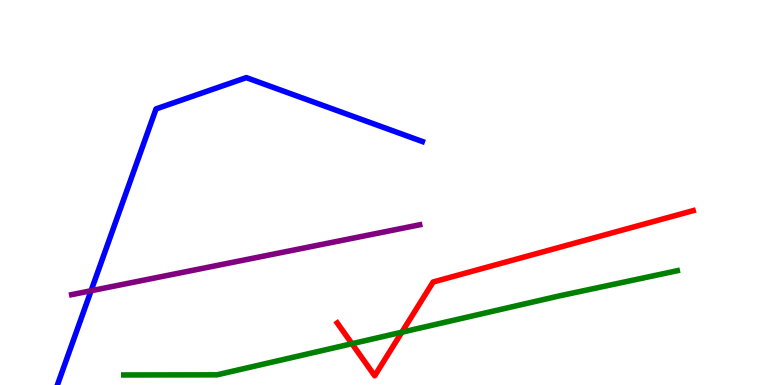[{'lines': ['blue', 'red'], 'intersections': []}, {'lines': ['green', 'red'], 'intersections': [{'x': 4.54, 'y': 1.07}, {'x': 5.19, 'y': 1.37}]}, {'lines': ['purple', 'red'], 'intersections': []}, {'lines': ['blue', 'green'], 'intersections': []}, {'lines': ['blue', 'purple'], 'intersections': [{'x': 1.18, 'y': 2.45}]}, {'lines': ['green', 'purple'], 'intersections': []}]